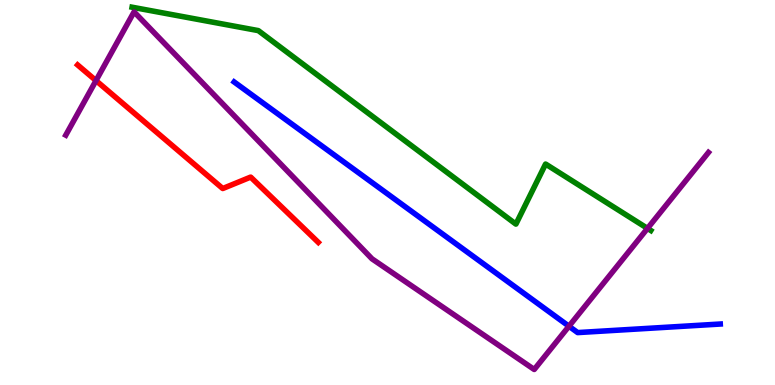[{'lines': ['blue', 'red'], 'intersections': []}, {'lines': ['green', 'red'], 'intersections': []}, {'lines': ['purple', 'red'], 'intersections': [{'x': 1.24, 'y': 7.91}]}, {'lines': ['blue', 'green'], 'intersections': []}, {'lines': ['blue', 'purple'], 'intersections': [{'x': 7.34, 'y': 1.53}]}, {'lines': ['green', 'purple'], 'intersections': [{'x': 8.35, 'y': 4.07}]}]